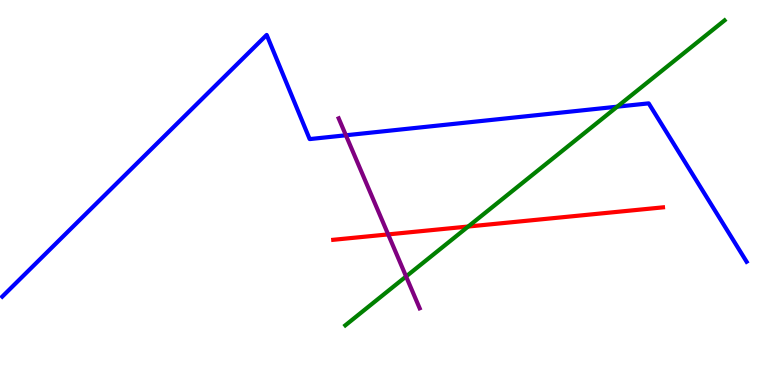[{'lines': ['blue', 'red'], 'intersections': []}, {'lines': ['green', 'red'], 'intersections': [{'x': 6.04, 'y': 4.12}]}, {'lines': ['purple', 'red'], 'intersections': [{'x': 5.01, 'y': 3.91}]}, {'lines': ['blue', 'green'], 'intersections': [{'x': 7.96, 'y': 7.23}]}, {'lines': ['blue', 'purple'], 'intersections': [{'x': 4.46, 'y': 6.49}]}, {'lines': ['green', 'purple'], 'intersections': [{'x': 5.24, 'y': 2.82}]}]